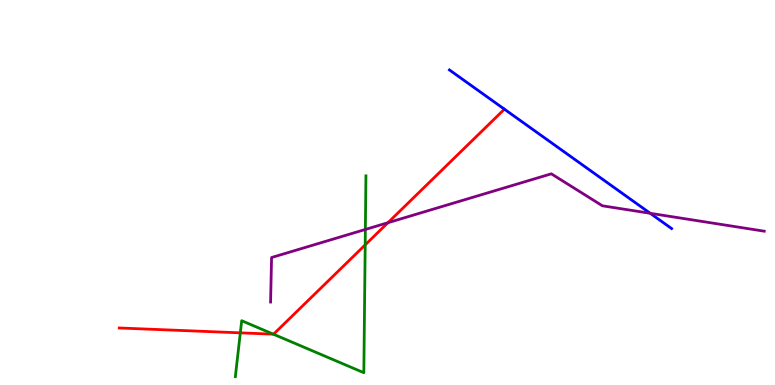[{'lines': ['blue', 'red'], 'intersections': []}, {'lines': ['green', 'red'], 'intersections': [{'x': 3.1, 'y': 1.35}, {'x': 3.53, 'y': 1.32}, {'x': 4.71, 'y': 3.64}]}, {'lines': ['purple', 'red'], 'intersections': [{'x': 5.01, 'y': 4.22}]}, {'lines': ['blue', 'green'], 'intersections': []}, {'lines': ['blue', 'purple'], 'intersections': [{'x': 8.39, 'y': 4.46}]}, {'lines': ['green', 'purple'], 'intersections': [{'x': 4.71, 'y': 4.04}]}]